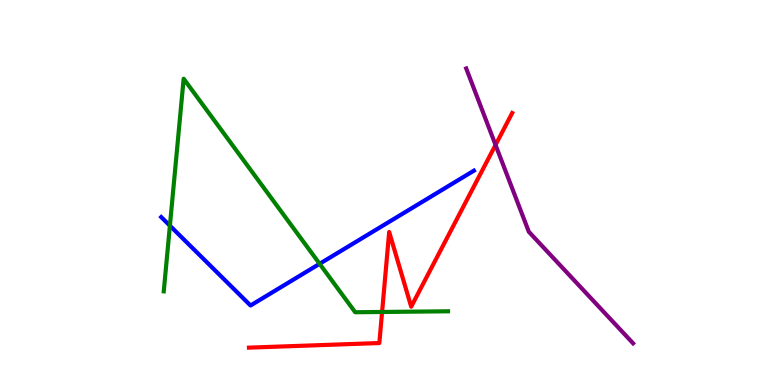[{'lines': ['blue', 'red'], 'intersections': []}, {'lines': ['green', 'red'], 'intersections': [{'x': 4.93, 'y': 1.9}]}, {'lines': ['purple', 'red'], 'intersections': [{'x': 6.39, 'y': 6.24}]}, {'lines': ['blue', 'green'], 'intersections': [{'x': 2.19, 'y': 4.14}, {'x': 4.12, 'y': 3.15}]}, {'lines': ['blue', 'purple'], 'intersections': []}, {'lines': ['green', 'purple'], 'intersections': []}]